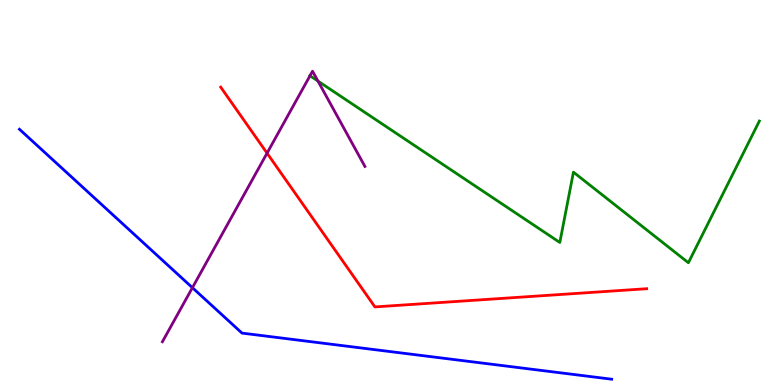[{'lines': ['blue', 'red'], 'intersections': []}, {'lines': ['green', 'red'], 'intersections': []}, {'lines': ['purple', 'red'], 'intersections': [{'x': 3.45, 'y': 6.02}]}, {'lines': ['blue', 'green'], 'intersections': []}, {'lines': ['blue', 'purple'], 'intersections': [{'x': 2.48, 'y': 2.53}]}, {'lines': ['green', 'purple'], 'intersections': [{'x': 4.0, 'y': 8.03}, {'x': 4.1, 'y': 7.89}]}]